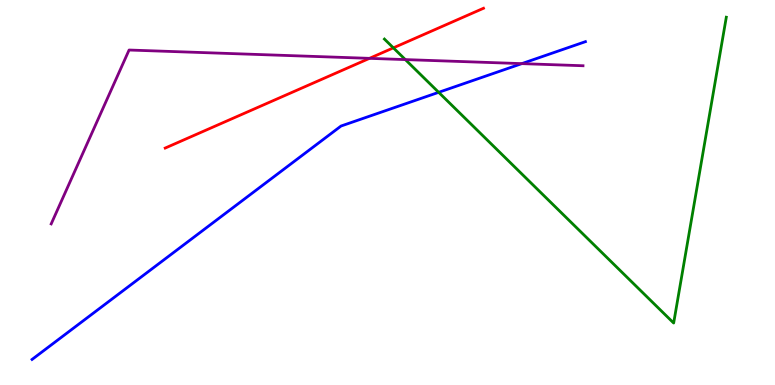[{'lines': ['blue', 'red'], 'intersections': []}, {'lines': ['green', 'red'], 'intersections': [{'x': 5.08, 'y': 8.76}]}, {'lines': ['purple', 'red'], 'intersections': [{'x': 4.77, 'y': 8.48}]}, {'lines': ['blue', 'green'], 'intersections': [{'x': 5.66, 'y': 7.6}]}, {'lines': ['blue', 'purple'], 'intersections': [{'x': 6.73, 'y': 8.35}]}, {'lines': ['green', 'purple'], 'intersections': [{'x': 5.23, 'y': 8.45}]}]